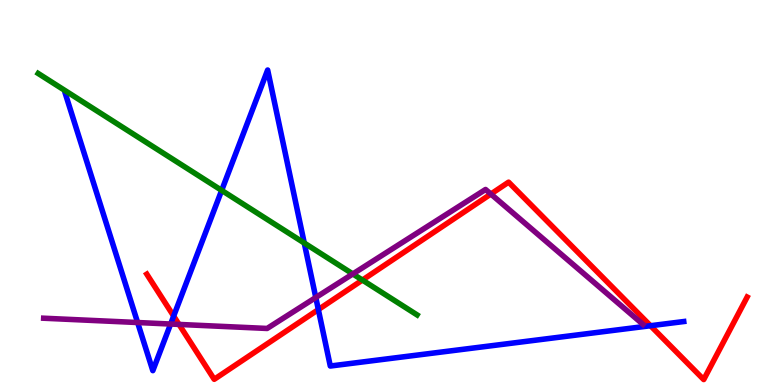[{'lines': ['blue', 'red'], 'intersections': [{'x': 2.24, 'y': 1.79}, {'x': 4.11, 'y': 1.96}, {'x': 8.39, 'y': 1.54}]}, {'lines': ['green', 'red'], 'intersections': [{'x': 4.68, 'y': 2.73}]}, {'lines': ['purple', 'red'], 'intersections': [{'x': 2.31, 'y': 1.57}, {'x': 6.33, 'y': 4.96}]}, {'lines': ['blue', 'green'], 'intersections': [{'x': 2.86, 'y': 5.06}, {'x': 3.93, 'y': 3.69}]}, {'lines': ['blue', 'purple'], 'intersections': [{'x': 1.78, 'y': 1.62}, {'x': 2.2, 'y': 1.58}, {'x': 4.07, 'y': 2.27}]}, {'lines': ['green', 'purple'], 'intersections': [{'x': 4.55, 'y': 2.88}]}]